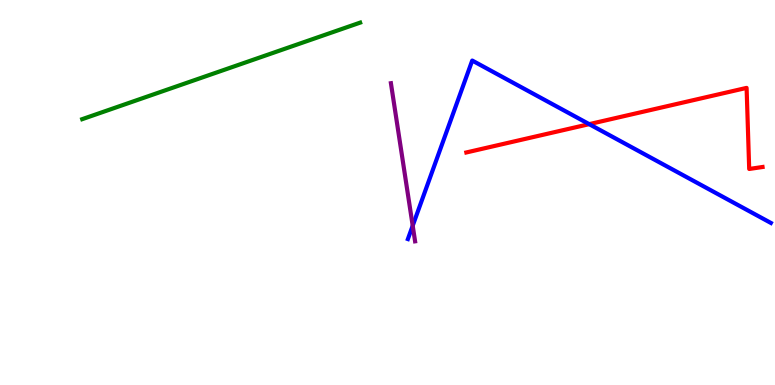[{'lines': ['blue', 'red'], 'intersections': [{'x': 7.6, 'y': 6.78}]}, {'lines': ['green', 'red'], 'intersections': []}, {'lines': ['purple', 'red'], 'intersections': []}, {'lines': ['blue', 'green'], 'intersections': []}, {'lines': ['blue', 'purple'], 'intersections': [{'x': 5.33, 'y': 4.14}]}, {'lines': ['green', 'purple'], 'intersections': []}]